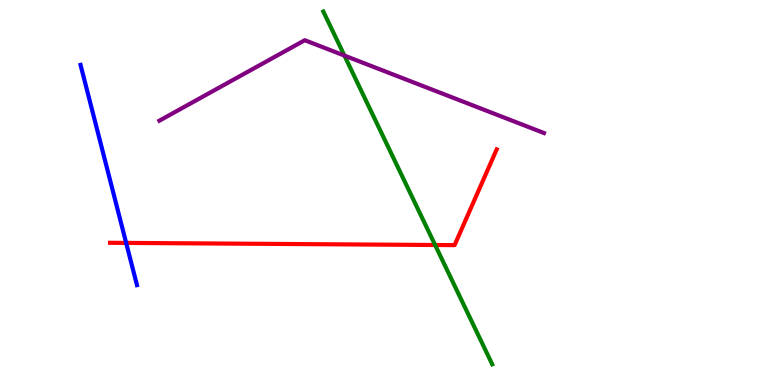[{'lines': ['blue', 'red'], 'intersections': [{'x': 1.63, 'y': 3.69}]}, {'lines': ['green', 'red'], 'intersections': [{'x': 5.61, 'y': 3.64}]}, {'lines': ['purple', 'red'], 'intersections': []}, {'lines': ['blue', 'green'], 'intersections': []}, {'lines': ['blue', 'purple'], 'intersections': []}, {'lines': ['green', 'purple'], 'intersections': [{'x': 4.44, 'y': 8.56}]}]